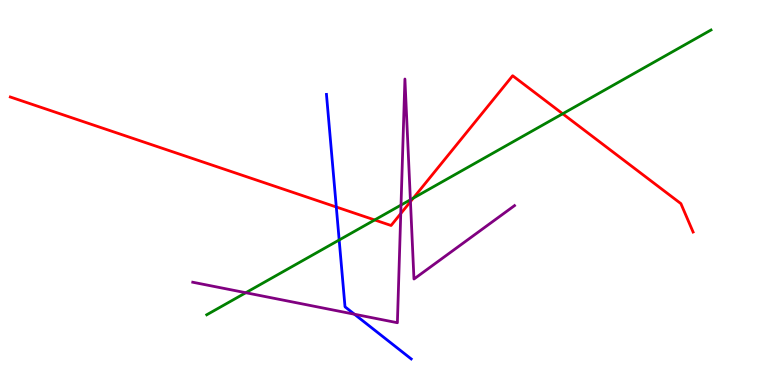[{'lines': ['blue', 'red'], 'intersections': [{'x': 4.34, 'y': 4.62}]}, {'lines': ['green', 'red'], 'intersections': [{'x': 4.83, 'y': 4.29}, {'x': 5.33, 'y': 4.85}, {'x': 7.26, 'y': 7.05}]}, {'lines': ['purple', 'red'], 'intersections': [{'x': 5.17, 'y': 4.45}, {'x': 5.3, 'y': 4.76}]}, {'lines': ['blue', 'green'], 'intersections': [{'x': 4.38, 'y': 3.77}]}, {'lines': ['blue', 'purple'], 'intersections': [{'x': 4.57, 'y': 1.84}]}, {'lines': ['green', 'purple'], 'intersections': [{'x': 3.17, 'y': 2.4}, {'x': 5.17, 'y': 4.67}, {'x': 5.3, 'y': 4.81}]}]